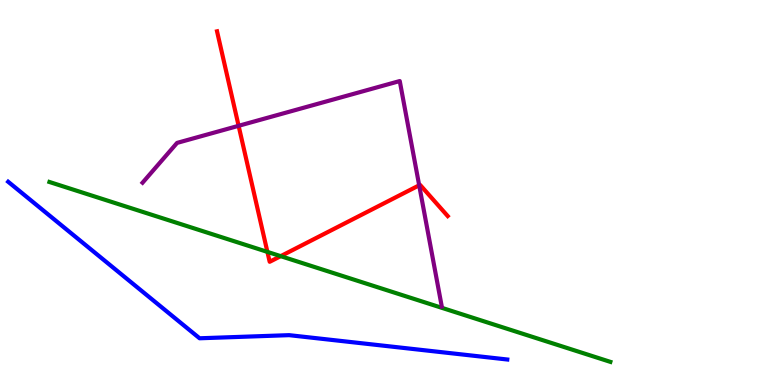[{'lines': ['blue', 'red'], 'intersections': []}, {'lines': ['green', 'red'], 'intersections': [{'x': 3.45, 'y': 3.46}, {'x': 3.62, 'y': 3.35}]}, {'lines': ['purple', 'red'], 'intersections': [{'x': 3.08, 'y': 6.73}, {'x': 5.41, 'y': 5.19}]}, {'lines': ['blue', 'green'], 'intersections': []}, {'lines': ['blue', 'purple'], 'intersections': []}, {'lines': ['green', 'purple'], 'intersections': []}]